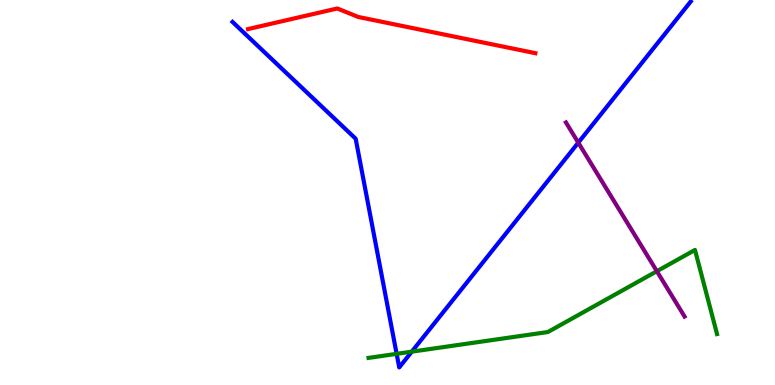[{'lines': ['blue', 'red'], 'intersections': []}, {'lines': ['green', 'red'], 'intersections': []}, {'lines': ['purple', 'red'], 'intersections': []}, {'lines': ['blue', 'green'], 'intersections': [{'x': 5.12, 'y': 0.809}, {'x': 5.31, 'y': 0.866}]}, {'lines': ['blue', 'purple'], 'intersections': [{'x': 7.46, 'y': 6.29}]}, {'lines': ['green', 'purple'], 'intersections': [{'x': 8.48, 'y': 2.96}]}]